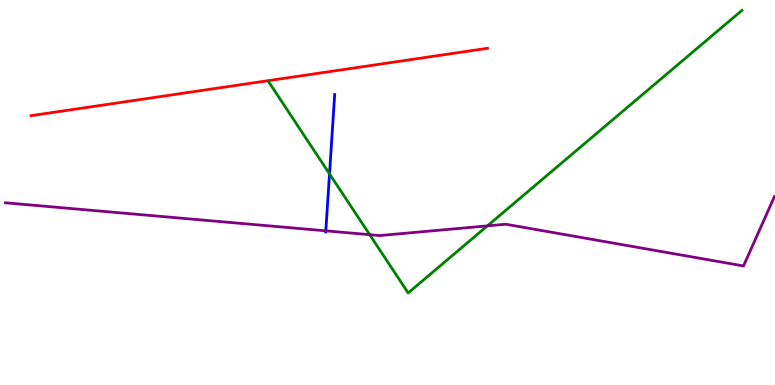[{'lines': ['blue', 'red'], 'intersections': []}, {'lines': ['green', 'red'], 'intersections': []}, {'lines': ['purple', 'red'], 'intersections': []}, {'lines': ['blue', 'green'], 'intersections': [{'x': 4.25, 'y': 5.48}]}, {'lines': ['blue', 'purple'], 'intersections': [{'x': 4.2, 'y': 4.0}]}, {'lines': ['green', 'purple'], 'intersections': [{'x': 4.77, 'y': 3.9}, {'x': 6.29, 'y': 4.13}]}]